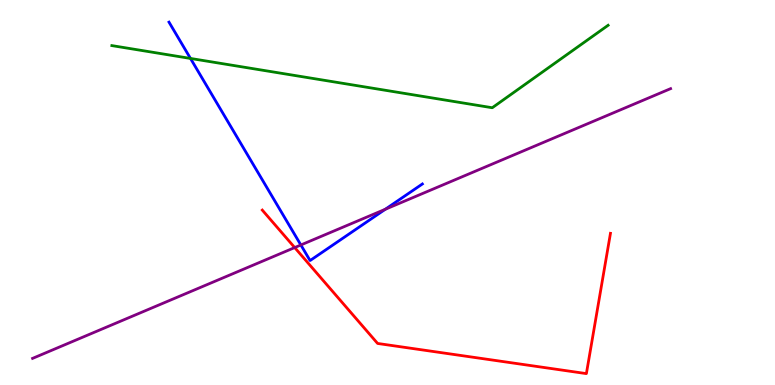[{'lines': ['blue', 'red'], 'intersections': []}, {'lines': ['green', 'red'], 'intersections': []}, {'lines': ['purple', 'red'], 'intersections': [{'x': 3.8, 'y': 3.57}]}, {'lines': ['blue', 'green'], 'intersections': [{'x': 2.46, 'y': 8.48}]}, {'lines': ['blue', 'purple'], 'intersections': [{'x': 3.88, 'y': 3.64}, {'x': 4.97, 'y': 4.56}]}, {'lines': ['green', 'purple'], 'intersections': []}]